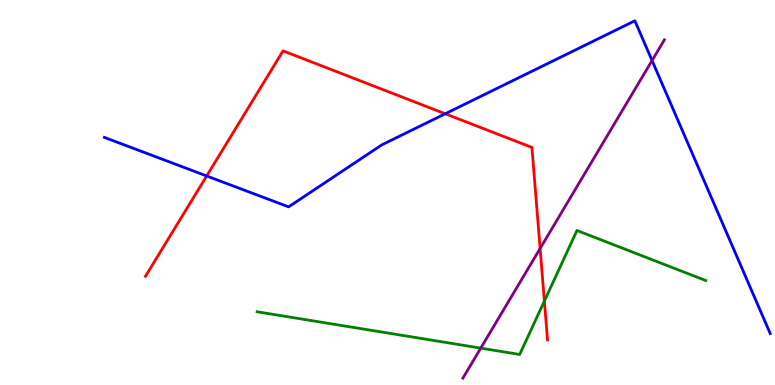[{'lines': ['blue', 'red'], 'intersections': [{'x': 2.67, 'y': 5.43}, {'x': 5.74, 'y': 7.04}]}, {'lines': ['green', 'red'], 'intersections': [{'x': 7.02, 'y': 2.18}]}, {'lines': ['purple', 'red'], 'intersections': [{'x': 6.97, 'y': 3.55}]}, {'lines': ['blue', 'green'], 'intersections': []}, {'lines': ['blue', 'purple'], 'intersections': [{'x': 8.41, 'y': 8.43}]}, {'lines': ['green', 'purple'], 'intersections': [{'x': 6.2, 'y': 0.958}]}]